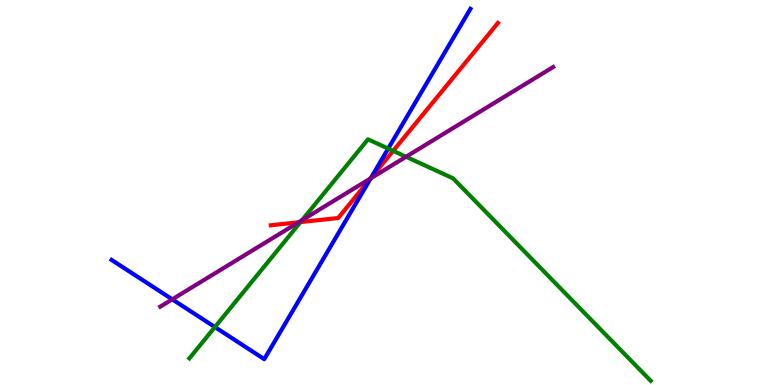[{'lines': ['blue', 'red'], 'intersections': [{'x': 4.78, 'y': 5.37}]}, {'lines': ['green', 'red'], 'intersections': [{'x': 3.88, 'y': 4.23}, {'x': 5.07, 'y': 6.08}]}, {'lines': ['purple', 'red'], 'intersections': [{'x': 3.85, 'y': 4.23}, {'x': 4.78, 'y': 5.37}]}, {'lines': ['blue', 'green'], 'intersections': [{'x': 2.77, 'y': 1.5}, {'x': 5.01, 'y': 6.14}]}, {'lines': ['blue', 'purple'], 'intersections': [{'x': 2.22, 'y': 2.22}, {'x': 4.78, 'y': 5.37}]}, {'lines': ['green', 'purple'], 'intersections': [{'x': 3.9, 'y': 4.28}, {'x': 5.24, 'y': 5.93}]}]